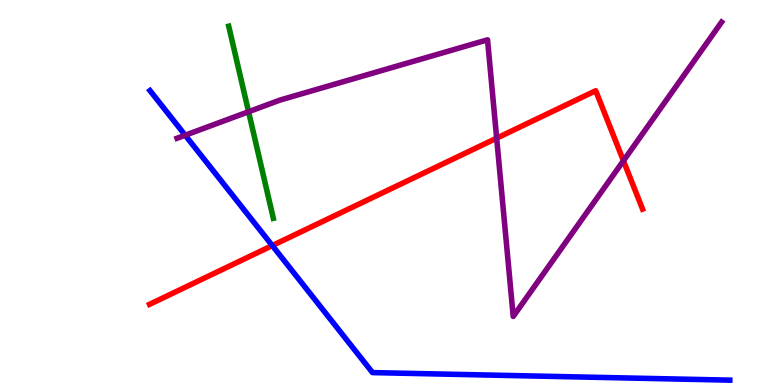[{'lines': ['blue', 'red'], 'intersections': [{'x': 3.51, 'y': 3.62}]}, {'lines': ['green', 'red'], 'intersections': []}, {'lines': ['purple', 'red'], 'intersections': [{'x': 6.41, 'y': 6.41}, {'x': 8.04, 'y': 5.82}]}, {'lines': ['blue', 'green'], 'intersections': []}, {'lines': ['blue', 'purple'], 'intersections': [{'x': 2.39, 'y': 6.49}]}, {'lines': ['green', 'purple'], 'intersections': [{'x': 3.21, 'y': 7.1}]}]